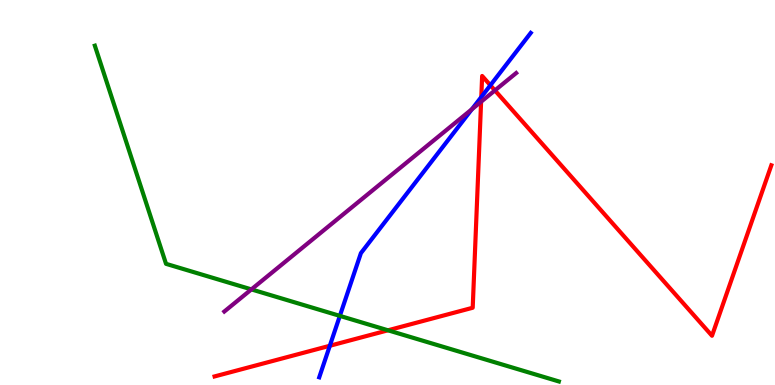[{'lines': ['blue', 'red'], 'intersections': [{'x': 4.26, 'y': 1.02}, {'x': 6.21, 'y': 7.48}, {'x': 6.33, 'y': 7.79}]}, {'lines': ['green', 'red'], 'intersections': [{'x': 5.01, 'y': 1.42}]}, {'lines': ['purple', 'red'], 'intersections': [{'x': 6.21, 'y': 7.36}, {'x': 6.39, 'y': 7.65}]}, {'lines': ['blue', 'green'], 'intersections': [{'x': 4.39, 'y': 1.8}]}, {'lines': ['blue', 'purple'], 'intersections': [{'x': 6.09, 'y': 7.16}]}, {'lines': ['green', 'purple'], 'intersections': [{'x': 3.24, 'y': 2.48}]}]